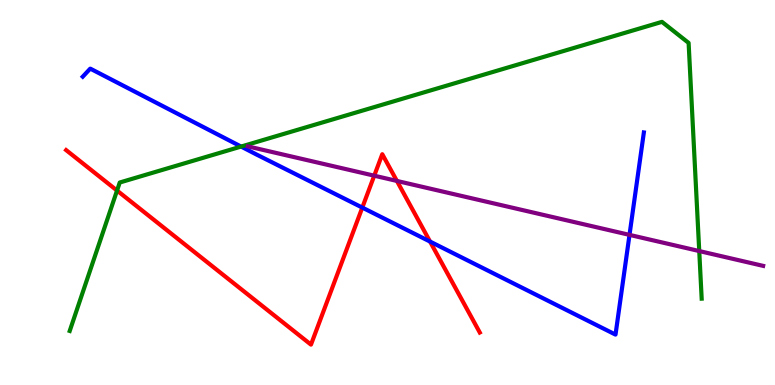[{'lines': ['blue', 'red'], 'intersections': [{'x': 4.67, 'y': 4.61}, {'x': 5.55, 'y': 3.73}]}, {'lines': ['green', 'red'], 'intersections': [{'x': 1.51, 'y': 5.05}]}, {'lines': ['purple', 'red'], 'intersections': [{'x': 4.83, 'y': 5.44}, {'x': 5.12, 'y': 5.3}]}, {'lines': ['blue', 'green'], 'intersections': [{'x': 3.11, 'y': 6.19}]}, {'lines': ['blue', 'purple'], 'intersections': [{'x': 8.12, 'y': 3.9}]}, {'lines': ['green', 'purple'], 'intersections': [{'x': 9.02, 'y': 3.48}]}]